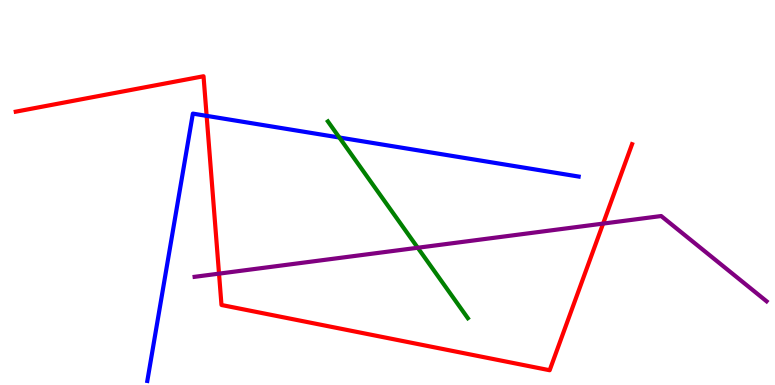[{'lines': ['blue', 'red'], 'intersections': [{'x': 2.67, 'y': 6.99}]}, {'lines': ['green', 'red'], 'intersections': []}, {'lines': ['purple', 'red'], 'intersections': [{'x': 2.83, 'y': 2.89}, {'x': 7.78, 'y': 4.19}]}, {'lines': ['blue', 'green'], 'intersections': [{'x': 4.38, 'y': 6.43}]}, {'lines': ['blue', 'purple'], 'intersections': []}, {'lines': ['green', 'purple'], 'intersections': [{'x': 5.39, 'y': 3.56}]}]